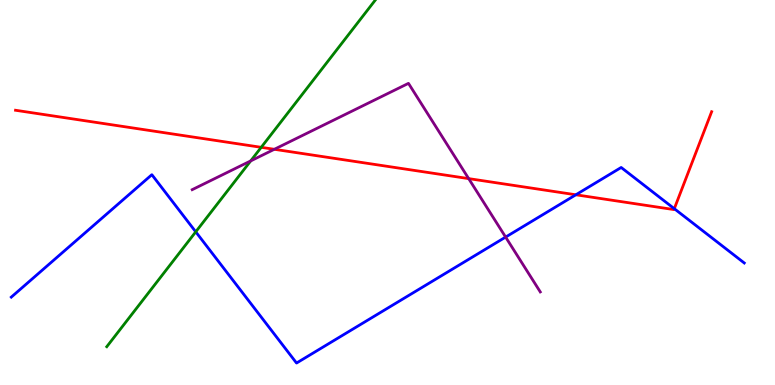[{'lines': ['blue', 'red'], 'intersections': [{'x': 7.43, 'y': 4.94}, {'x': 8.7, 'y': 4.58}]}, {'lines': ['green', 'red'], 'intersections': [{'x': 3.37, 'y': 6.17}]}, {'lines': ['purple', 'red'], 'intersections': [{'x': 3.54, 'y': 6.12}, {'x': 6.05, 'y': 5.36}]}, {'lines': ['blue', 'green'], 'intersections': [{'x': 2.53, 'y': 3.98}]}, {'lines': ['blue', 'purple'], 'intersections': [{'x': 6.52, 'y': 3.84}]}, {'lines': ['green', 'purple'], 'intersections': [{'x': 3.23, 'y': 5.82}]}]